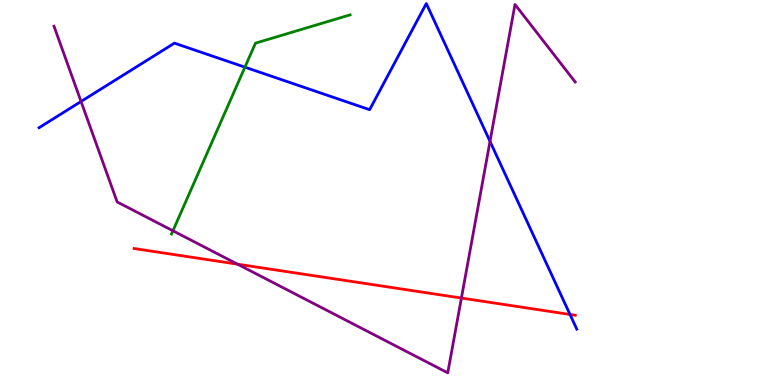[{'lines': ['blue', 'red'], 'intersections': [{'x': 7.35, 'y': 1.83}]}, {'lines': ['green', 'red'], 'intersections': []}, {'lines': ['purple', 'red'], 'intersections': [{'x': 3.07, 'y': 3.14}, {'x': 5.95, 'y': 2.26}]}, {'lines': ['blue', 'green'], 'intersections': [{'x': 3.16, 'y': 8.26}]}, {'lines': ['blue', 'purple'], 'intersections': [{'x': 1.05, 'y': 7.36}, {'x': 6.32, 'y': 6.33}]}, {'lines': ['green', 'purple'], 'intersections': [{'x': 2.23, 'y': 4.01}]}]